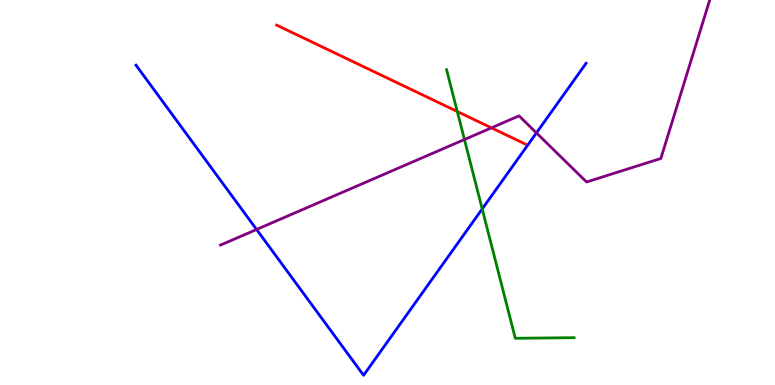[{'lines': ['blue', 'red'], 'intersections': []}, {'lines': ['green', 'red'], 'intersections': [{'x': 5.9, 'y': 7.1}]}, {'lines': ['purple', 'red'], 'intersections': [{'x': 6.34, 'y': 6.68}]}, {'lines': ['blue', 'green'], 'intersections': [{'x': 6.22, 'y': 4.57}]}, {'lines': ['blue', 'purple'], 'intersections': [{'x': 3.31, 'y': 4.04}, {'x': 6.92, 'y': 6.55}]}, {'lines': ['green', 'purple'], 'intersections': [{'x': 5.99, 'y': 6.38}]}]